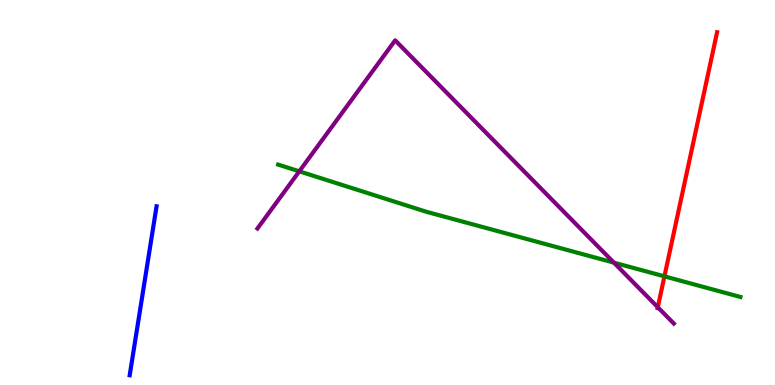[{'lines': ['blue', 'red'], 'intersections': []}, {'lines': ['green', 'red'], 'intersections': [{'x': 8.57, 'y': 2.82}]}, {'lines': ['purple', 'red'], 'intersections': [{'x': 8.49, 'y': 2.02}]}, {'lines': ['blue', 'green'], 'intersections': []}, {'lines': ['blue', 'purple'], 'intersections': []}, {'lines': ['green', 'purple'], 'intersections': [{'x': 3.86, 'y': 5.55}, {'x': 7.92, 'y': 3.18}]}]